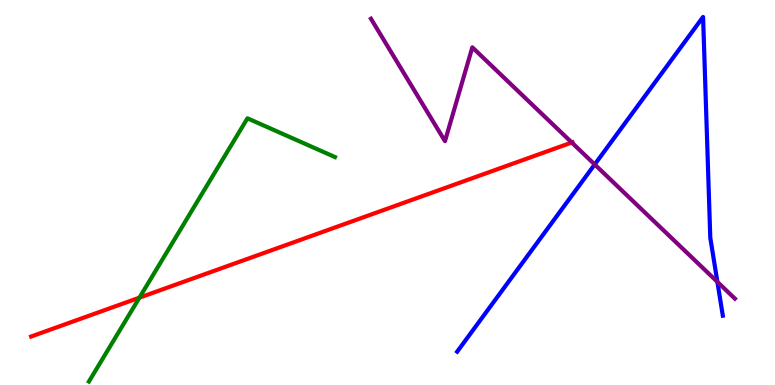[{'lines': ['blue', 'red'], 'intersections': []}, {'lines': ['green', 'red'], 'intersections': [{'x': 1.8, 'y': 2.27}]}, {'lines': ['purple', 'red'], 'intersections': [{'x': 7.38, 'y': 6.3}]}, {'lines': ['blue', 'green'], 'intersections': []}, {'lines': ['blue', 'purple'], 'intersections': [{'x': 7.67, 'y': 5.73}, {'x': 9.26, 'y': 2.68}]}, {'lines': ['green', 'purple'], 'intersections': []}]